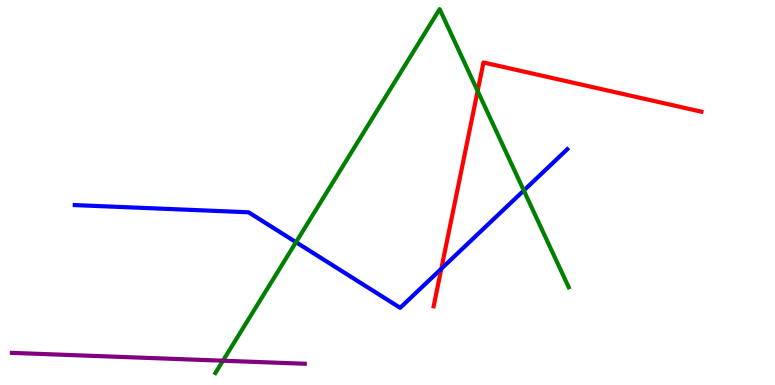[{'lines': ['blue', 'red'], 'intersections': [{'x': 5.69, 'y': 3.02}]}, {'lines': ['green', 'red'], 'intersections': [{'x': 6.16, 'y': 7.64}]}, {'lines': ['purple', 'red'], 'intersections': []}, {'lines': ['blue', 'green'], 'intersections': [{'x': 3.82, 'y': 3.71}, {'x': 6.76, 'y': 5.05}]}, {'lines': ['blue', 'purple'], 'intersections': []}, {'lines': ['green', 'purple'], 'intersections': [{'x': 2.88, 'y': 0.631}]}]